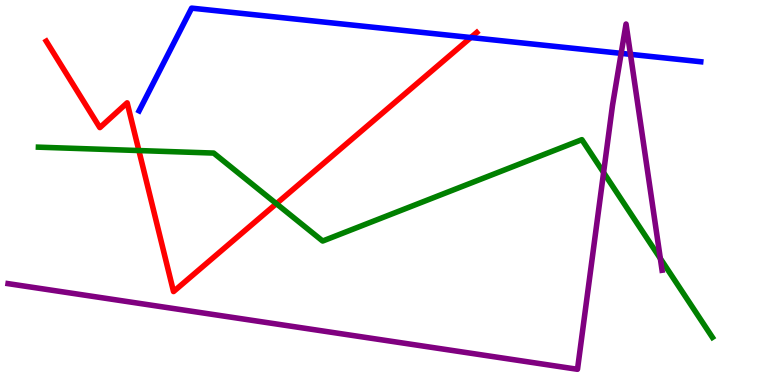[{'lines': ['blue', 'red'], 'intersections': [{'x': 6.08, 'y': 9.03}]}, {'lines': ['green', 'red'], 'intersections': [{'x': 1.79, 'y': 6.09}, {'x': 3.57, 'y': 4.71}]}, {'lines': ['purple', 'red'], 'intersections': []}, {'lines': ['blue', 'green'], 'intersections': []}, {'lines': ['blue', 'purple'], 'intersections': [{'x': 8.01, 'y': 8.61}, {'x': 8.14, 'y': 8.59}]}, {'lines': ['green', 'purple'], 'intersections': [{'x': 7.79, 'y': 5.52}, {'x': 8.52, 'y': 3.29}]}]